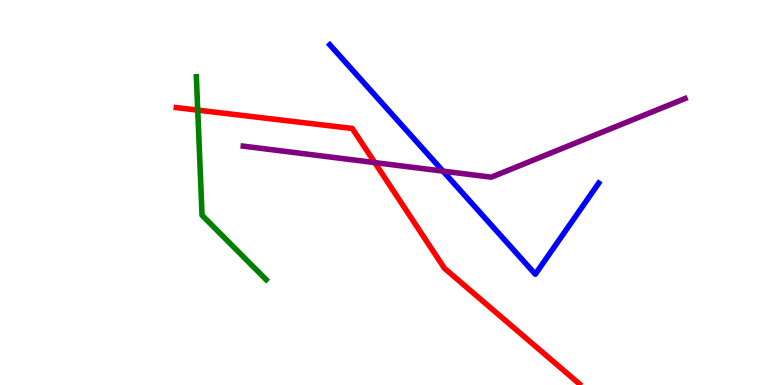[{'lines': ['blue', 'red'], 'intersections': []}, {'lines': ['green', 'red'], 'intersections': [{'x': 2.55, 'y': 7.14}]}, {'lines': ['purple', 'red'], 'intersections': [{'x': 4.84, 'y': 5.78}]}, {'lines': ['blue', 'green'], 'intersections': []}, {'lines': ['blue', 'purple'], 'intersections': [{'x': 5.72, 'y': 5.55}]}, {'lines': ['green', 'purple'], 'intersections': []}]